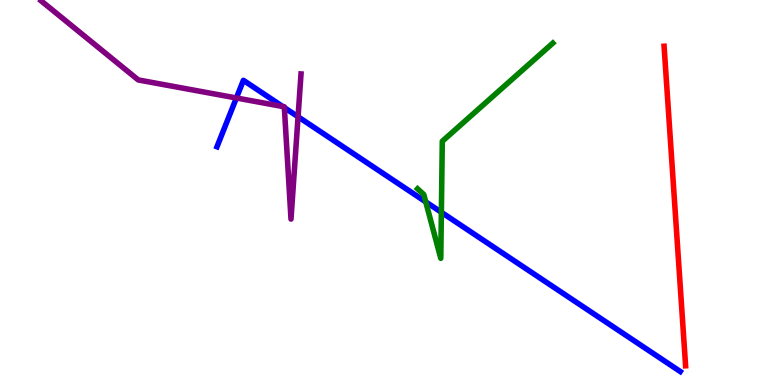[{'lines': ['blue', 'red'], 'intersections': []}, {'lines': ['green', 'red'], 'intersections': []}, {'lines': ['purple', 'red'], 'intersections': []}, {'lines': ['blue', 'green'], 'intersections': [{'x': 5.49, 'y': 4.76}, {'x': 5.7, 'y': 4.49}]}, {'lines': ['blue', 'purple'], 'intersections': [{'x': 3.05, 'y': 7.45}, {'x': 3.65, 'y': 7.23}, {'x': 3.67, 'y': 7.2}, {'x': 3.85, 'y': 6.97}]}, {'lines': ['green', 'purple'], 'intersections': []}]